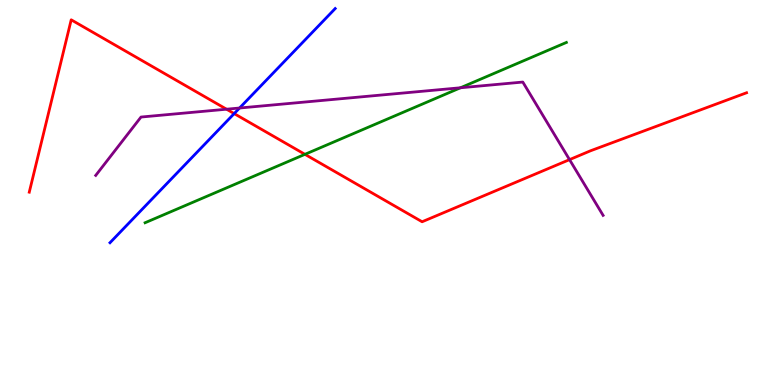[{'lines': ['blue', 'red'], 'intersections': [{'x': 3.02, 'y': 7.05}]}, {'lines': ['green', 'red'], 'intersections': [{'x': 3.93, 'y': 5.99}]}, {'lines': ['purple', 'red'], 'intersections': [{'x': 2.92, 'y': 7.16}, {'x': 7.35, 'y': 5.85}]}, {'lines': ['blue', 'green'], 'intersections': []}, {'lines': ['blue', 'purple'], 'intersections': [{'x': 3.09, 'y': 7.19}]}, {'lines': ['green', 'purple'], 'intersections': [{'x': 5.94, 'y': 7.72}]}]